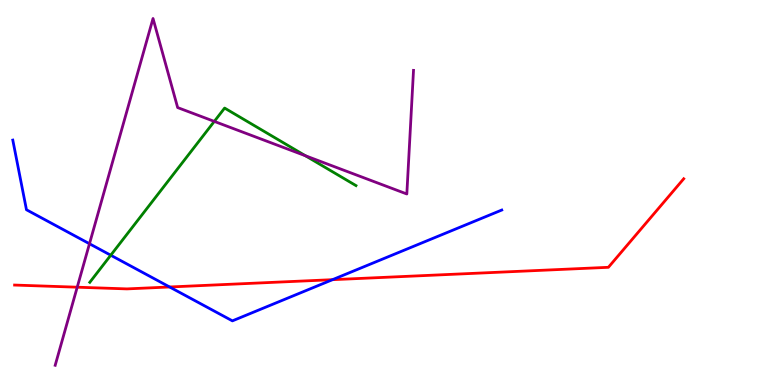[{'lines': ['blue', 'red'], 'intersections': [{'x': 2.19, 'y': 2.55}, {'x': 4.29, 'y': 2.74}]}, {'lines': ['green', 'red'], 'intersections': []}, {'lines': ['purple', 'red'], 'intersections': [{'x': 0.996, 'y': 2.54}]}, {'lines': ['blue', 'green'], 'intersections': [{'x': 1.43, 'y': 3.37}]}, {'lines': ['blue', 'purple'], 'intersections': [{'x': 1.15, 'y': 3.67}]}, {'lines': ['green', 'purple'], 'intersections': [{'x': 2.77, 'y': 6.85}, {'x': 3.94, 'y': 5.95}]}]